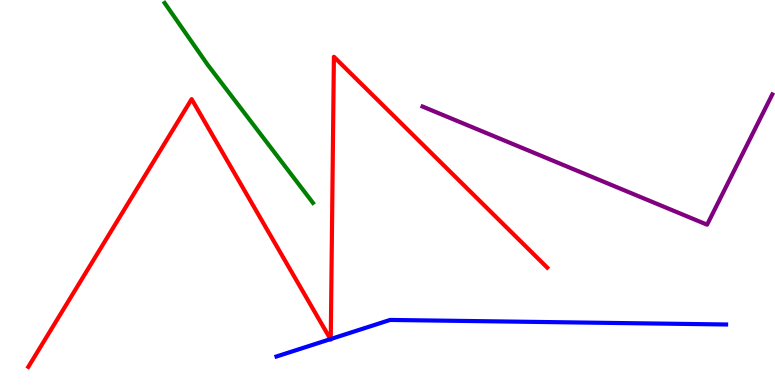[{'lines': ['blue', 'red'], 'intersections': [{'x': 4.26, 'y': 1.19}, {'x': 4.27, 'y': 1.19}]}, {'lines': ['green', 'red'], 'intersections': []}, {'lines': ['purple', 'red'], 'intersections': []}, {'lines': ['blue', 'green'], 'intersections': []}, {'lines': ['blue', 'purple'], 'intersections': []}, {'lines': ['green', 'purple'], 'intersections': []}]